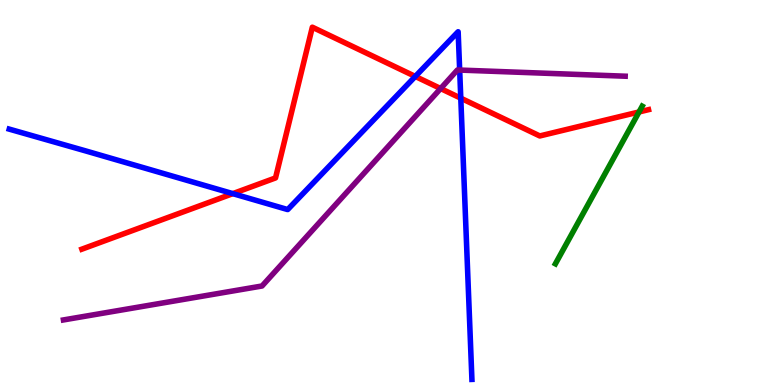[{'lines': ['blue', 'red'], 'intersections': [{'x': 3.0, 'y': 4.97}, {'x': 5.36, 'y': 8.01}, {'x': 5.95, 'y': 7.45}]}, {'lines': ['green', 'red'], 'intersections': [{'x': 8.25, 'y': 7.09}]}, {'lines': ['purple', 'red'], 'intersections': [{'x': 5.69, 'y': 7.7}]}, {'lines': ['blue', 'green'], 'intersections': []}, {'lines': ['blue', 'purple'], 'intersections': [{'x': 5.93, 'y': 8.18}]}, {'lines': ['green', 'purple'], 'intersections': []}]